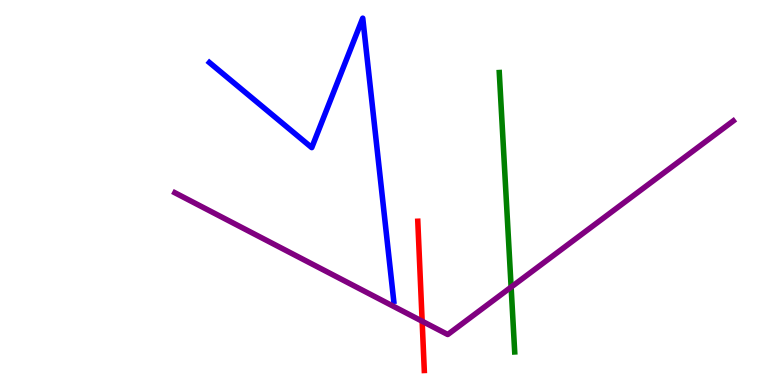[{'lines': ['blue', 'red'], 'intersections': []}, {'lines': ['green', 'red'], 'intersections': []}, {'lines': ['purple', 'red'], 'intersections': [{'x': 5.45, 'y': 1.66}]}, {'lines': ['blue', 'green'], 'intersections': []}, {'lines': ['blue', 'purple'], 'intersections': []}, {'lines': ['green', 'purple'], 'intersections': [{'x': 6.6, 'y': 2.54}]}]